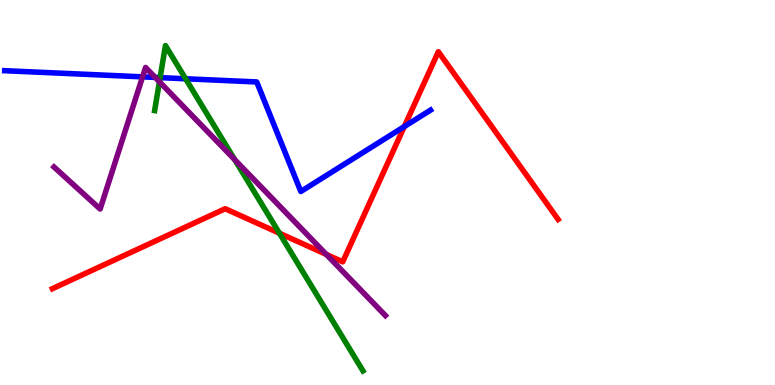[{'lines': ['blue', 'red'], 'intersections': [{'x': 5.22, 'y': 6.71}]}, {'lines': ['green', 'red'], 'intersections': [{'x': 3.61, 'y': 3.94}]}, {'lines': ['purple', 'red'], 'intersections': [{'x': 4.21, 'y': 3.39}]}, {'lines': ['blue', 'green'], 'intersections': [{'x': 2.07, 'y': 7.98}, {'x': 2.4, 'y': 7.95}]}, {'lines': ['blue', 'purple'], 'intersections': [{'x': 1.84, 'y': 8.0}, {'x': 2.0, 'y': 7.99}]}, {'lines': ['green', 'purple'], 'intersections': [{'x': 2.06, 'y': 7.88}, {'x': 3.03, 'y': 5.85}]}]